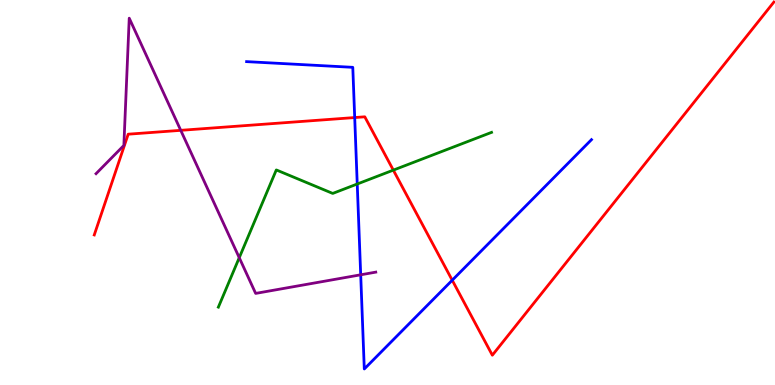[{'lines': ['blue', 'red'], 'intersections': [{'x': 4.58, 'y': 6.95}, {'x': 5.84, 'y': 2.72}]}, {'lines': ['green', 'red'], 'intersections': [{'x': 5.08, 'y': 5.58}]}, {'lines': ['purple', 'red'], 'intersections': [{'x': 2.33, 'y': 6.61}]}, {'lines': ['blue', 'green'], 'intersections': [{'x': 4.61, 'y': 5.22}]}, {'lines': ['blue', 'purple'], 'intersections': [{'x': 4.65, 'y': 2.86}]}, {'lines': ['green', 'purple'], 'intersections': [{'x': 3.09, 'y': 3.31}]}]